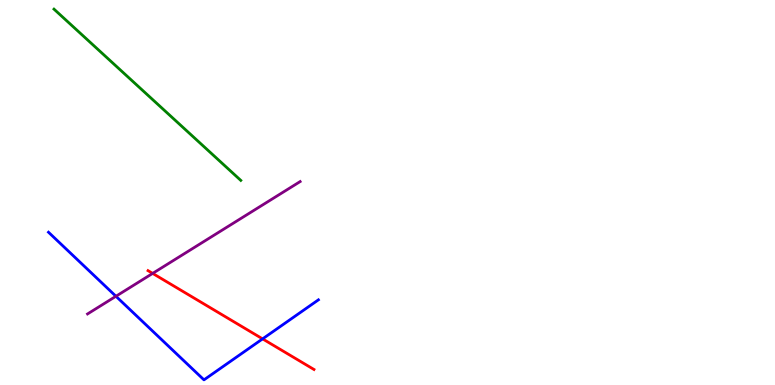[{'lines': ['blue', 'red'], 'intersections': [{'x': 3.39, 'y': 1.2}]}, {'lines': ['green', 'red'], 'intersections': []}, {'lines': ['purple', 'red'], 'intersections': [{'x': 1.97, 'y': 2.9}]}, {'lines': ['blue', 'green'], 'intersections': []}, {'lines': ['blue', 'purple'], 'intersections': [{'x': 1.5, 'y': 2.3}]}, {'lines': ['green', 'purple'], 'intersections': []}]